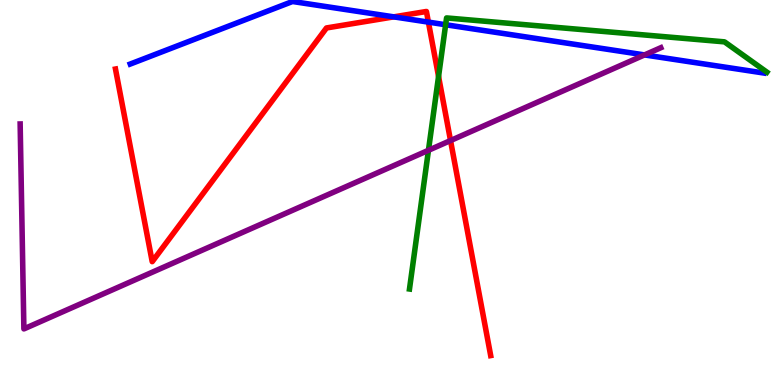[{'lines': ['blue', 'red'], 'intersections': [{'x': 5.08, 'y': 9.56}, {'x': 5.53, 'y': 9.43}]}, {'lines': ['green', 'red'], 'intersections': [{'x': 5.66, 'y': 8.01}]}, {'lines': ['purple', 'red'], 'intersections': [{'x': 5.81, 'y': 6.35}]}, {'lines': ['blue', 'green'], 'intersections': [{'x': 5.75, 'y': 9.36}]}, {'lines': ['blue', 'purple'], 'intersections': [{'x': 8.32, 'y': 8.57}]}, {'lines': ['green', 'purple'], 'intersections': [{'x': 5.53, 'y': 6.1}]}]